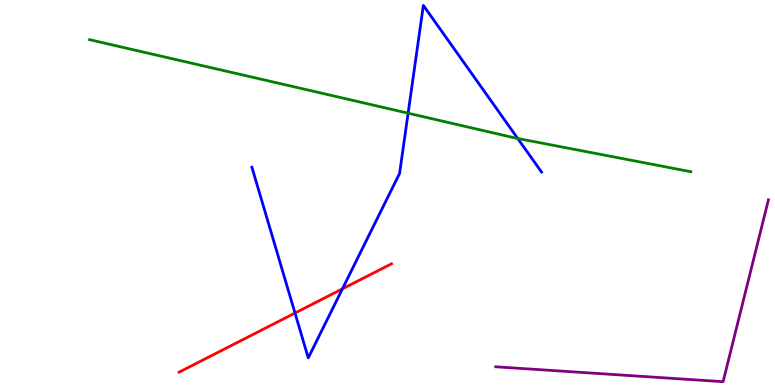[{'lines': ['blue', 'red'], 'intersections': [{'x': 3.81, 'y': 1.87}, {'x': 4.42, 'y': 2.5}]}, {'lines': ['green', 'red'], 'intersections': []}, {'lines': ['purple', 'red'], 'intersections': []}, {'lines': ['blue', 'green'], 'intersections': [{'x': 5.27, 'y': 7.06}, {'x': 6.68, 'y': 6.4}]}, {'lines': ['blue', 'purple'], 'intersections': []}, {'lines': ['green', 'purple'], 'intersections': []}]